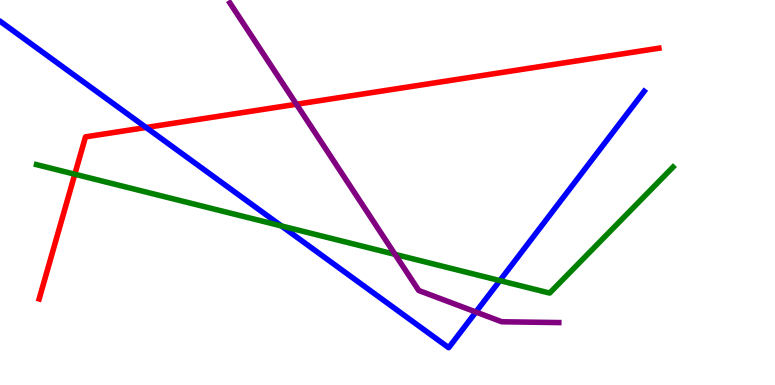[{'lines': ['blue', 'red'], 'intersections': [{'x': 1.89, 'y': 6.69}]}, {'lines': ['green', 'red'], 'intersections': [{'x': 0.965, 'y': 5.47}]}, {'lines': ['purple', 'red'], 'intersections': [{'x': 3.82, 'y': 7.29}]}, {'lines': ['blue', 'green'], 'intersections': [{'x': 3.63, 'y': 4.13}, {'x': 6.45, 'y': 2.71}]}, {'lines': ['blue', 'purple'], 'intersections': [{'x': 6.14, 'y': 1.9}]}, {'lines': ['green', 'purple'], 'intersections': [{'x': 5.1, 'y': 3.39}]}]